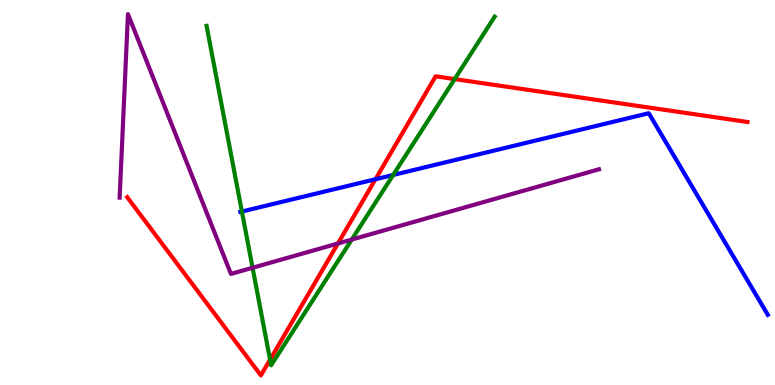[{'lines': ['blue', 'red'], 'intersections': [{'x': 4.84, 'y': 5.34}]}, {'lines': ['green', 'red'], 'intersections': [{'x': 3.48, 'y': 0.658}, {'x': 5.87, 'y': 7.95}]}, {'lines': ['purple', 'red'], 'intersections': [{'x': 4.36, 'y': 3.68}]}, {'lines': ['blue', 'green'], 'intersections': [{'x': 3.12, 'y': 4.51}, {'x': 5.07, 'y': 5.46}]}, {'lines': ['blue', 'purple'], 'intersections': []}, {'lines': ['green', 'purple'], 'intersections': [{'x': 3.26, 'y': 3.05}, {'x': 4.54, 'y': 3.78}]}]